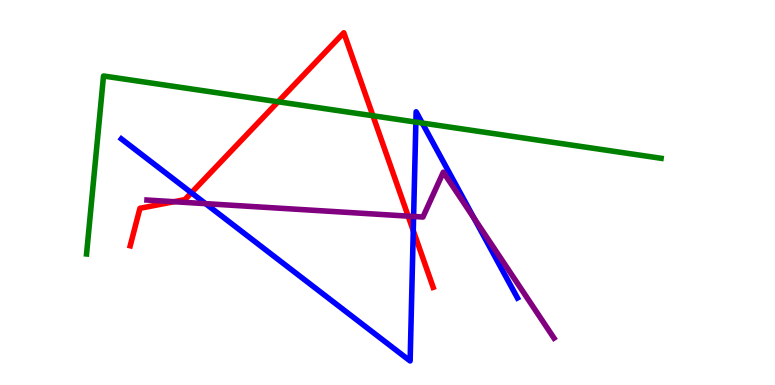[{'lines': ['blue', 'red'], 'intersections': [{'x': 2.47, 'y': 4.99}, {'x': 5.33, 'y': 4.01}]}, {'lines': ['green', 'red'], 'intersections': [{'x': 3.59, 'y': 7.36}, {'x': 4.81, 'y': 6.99}]}, {'lines': ['purple', 'red'], 'intersections': [{'x': 2.24, 'y': 4.76}, {'x': 5.27, 'y': 4.39}]}, {'lines': ['blue', 'green'], 'intersections': [{'x': 5.37, 'y': 6.83}, {'x': 5.45, 'y': 6.8}]}, {'lines': ['blue', 'purple'], 'intersections': [{'x': 2.65, 'y': 4.71}, {'x': 5.34, 'y': 4.38}, {'x': 6.12, 'y': 4.33}]}, {'lines': ['green', 'purple'], 'intersections': []}]